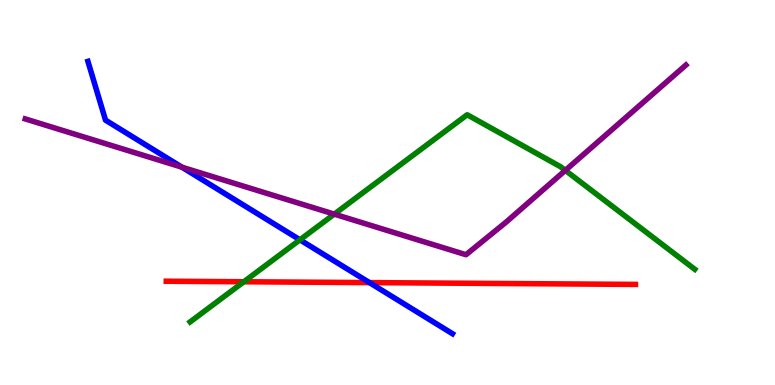[{'lines': ['blue', 'red'], 'intersections': [{'x': 4.77, 'y': 2.66}]}, {'lines': ['green', 'red'], 'intersections': [{'x': 3.15, 'y': 2.68}]}, {'lines': ['purple', 'red'], 'intersections': []}, {'lines': ['blue', 'green'], 'intersections': [{'x': 3.87, 'y': 3.77}]}, {'lines': ['blue', 'purple'], 'intersections': [{'x': 2.35, 'y': 5.66}]}, {'lines': ['green', 'purple'], 'intersections': [{'x': 4.31, 'y': 4.44}, {'x': 7.29, 'y': 5.57}]}]